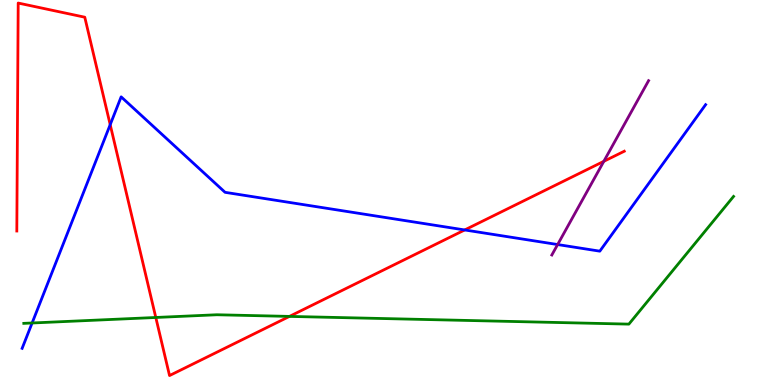[{'lines': ['blue', 'red'], 'intersections': [{'x': 1.42, 'y': 6.76}, {'x': 6.0, 'y': 4.03}]}, {'lines': ['green', 'red'], 'intersections': [{'x': 2.01, 'y': 1.75}, {'x': 3.73, 'y': 1.78}]}, {'lines': ['purple', 'red'], 'intersections': [{'x': 7.79, 'y': 5.81}]}, {'lines': ['blue', 'green'], 'intersections': [{'x': 0.414, 'y': 1.61}]}, {'lines': ['blue', 'purple'], 'intersections': [{'x': 7.2, 'y': 3.65}]}, {'lines': ['green', 'purple'], 'intersections': []}]